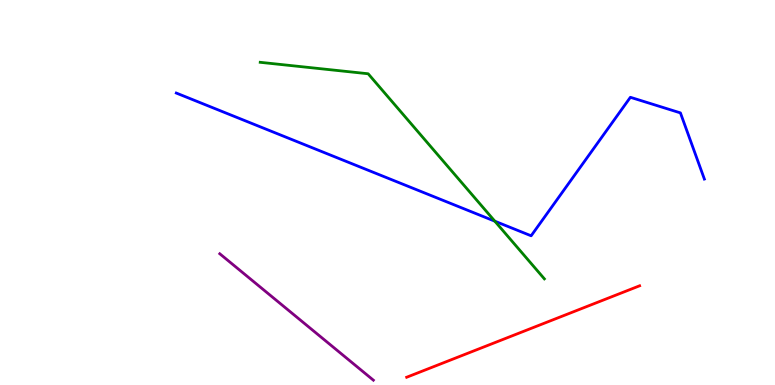[{'lines': ['blue', 'red'], 'intersections': []}, {'lines': ['green', 'red'], 'intersections': []}, {'lines': ['purple', 'red'], 'intersections': []}, {'lines': ['blue', 'green'], 'intersections': [{'x': 6.38, 'y': 4.25}]}, {'lines': ['blue', 'purple'], 'intersections': []}, {'lines': ['green', 'purple'], 'intersections': []}]